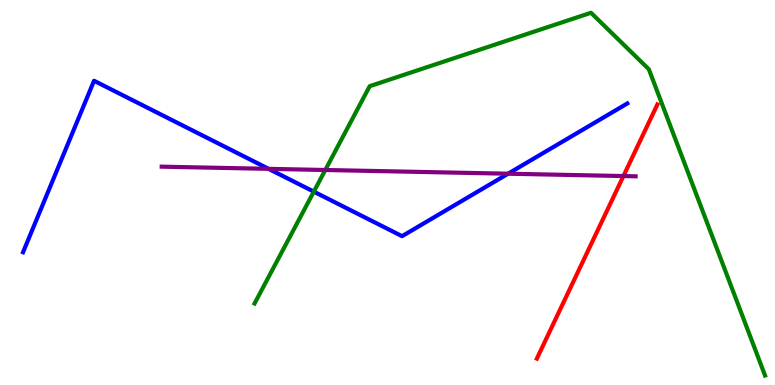[{'lines': ['blue', 'red'], 'intersections': []}, {'lines': ['green', 'red'], 'intersections': []}, {'lines': ['purple', 'red'], 'intersections': [{'x': 8.04, 'y': 5.43}]}, {'lines': ['blue', 'green'], 'intersections': [{'x': 4.05, 'y': 5.02}]}, {'lines': ['blue', 'purple'], 'intersections': [{'x': 3.47, 'y': 5.61}, {'x': 6.56, 'y': 5.49}]}, {'lines': ['green', 'purple'], 'intersections': [{'x': 4.2, 'y': 5.58}]}]